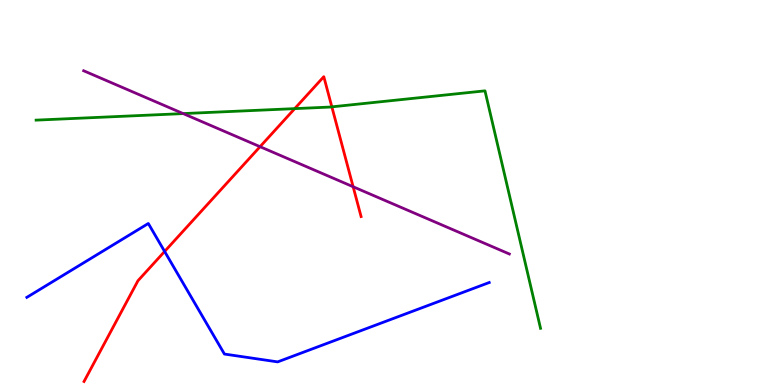[{'lines': ['blue', 'red'], 'intersections': [{'x': 2.12, 'y': 3.47}]}, {'lines': ['green', 'red'], 'intersections': [{'x': 3.8, 'y': 7.18}, {'x': 4.28, 'y': 7.22}]}, {'lines': ['purple', 'red'], 'intersections': [{'x': 3.36, 'y': 6.19}, {'x': 4.56, 'y': 5.15}]}, {'lines': ['blue', 'green'], 'intersections': []}, {'lines': ['blue', 'purple'], 'intersections': []}, {'lines': ['green', 'purple'], 'intersections': [{'x': 2.36, 'y': 7.05}]}]